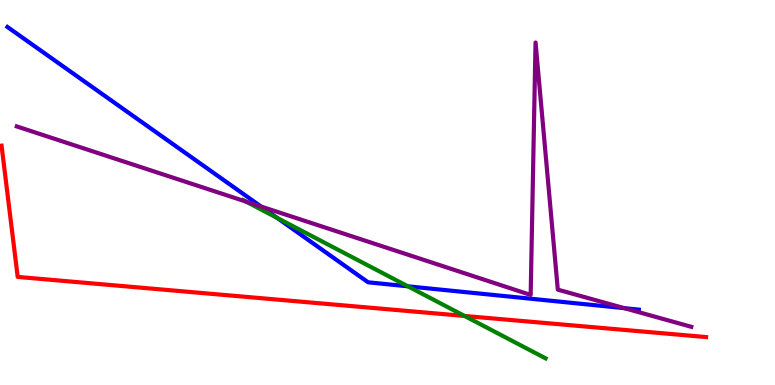[{'lines': ['blue', 'red'], 'intersections': []}, {'lines': ['green', 'red'], 'intersections': [{'x': 5.99, 'y': 1.79}]}, {'lines': ['purple', 'red'], 'intersections': []}, {'lines': ['blue', 'green'], 'intersections': [{'x': 3.58, 'y': 4.34}, {'x': 5.26, 'y': 2.56}]}, {'lines': ['blue', 'purple'], 'intersections': [{'x': 3.37, 'y': 4.64}, {'x': 8.06, 'y': 2.0}]}, {'lines': ['green', 'purple'], 'intersections': [{'x': 3.17, 'y': 4.77}]}]